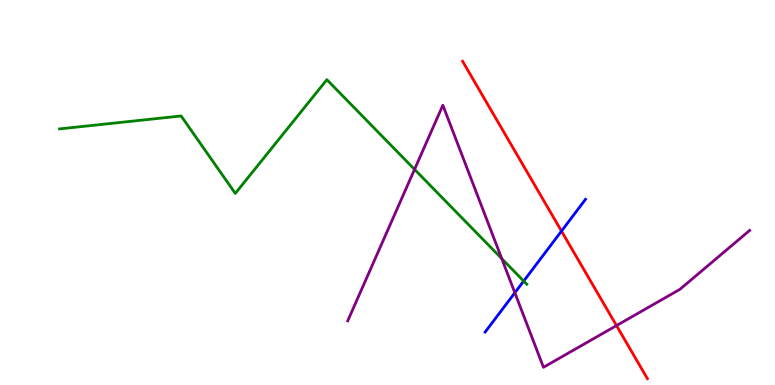[{'lines': ['blue', 'red'], 'intersections': [{'x': 7.24, 'y': 4.0}]}, {'lines': ['green', 'red'], 'intersections': []}, {'lines': ['purple', 'red'], 'intersections': [{'x': 7.95, 'y': 1.54}]}, {'lines': ['blue', 'green'], 'intersections': [{'x': 6.76, 'y': 2.7}]}, {'lines': ['blue', 'purple'], 'intersections': [{'x': 6.64, 'y': 2.4}]}, {'lines': ['green', 'purple'], 'intersections': [{'x': 5.35, 'y': 5.6}, {'x': 6.47, 'y': 3.28}]}]